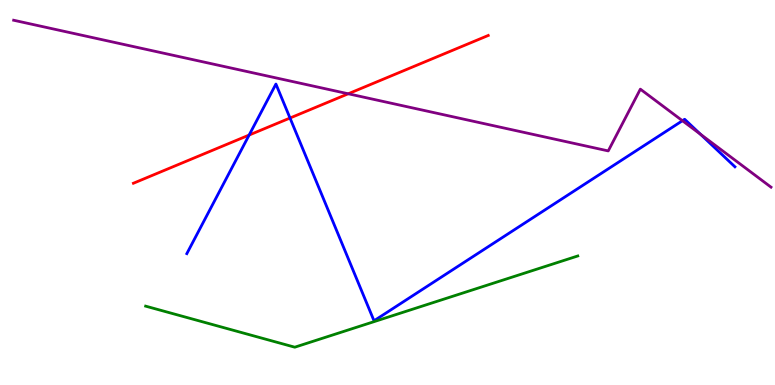[{'lines': ['blue', 'red'], 'intersections': [{'x': 3.21, 'y': 6.49}, {'x': 3.74, 'y': 6.93}]}, {'lines': ['green', 'red'], 'intersections': []}, {'lines': ['purple', 'red'], 'intersections': [{'x': 4.49, 'y': 7.56}]}, {'lines': ['blue', 'green'], 'intersections': []}, {'lines': ['blue', 'purple'], 'intersections': [{'x': 8.81, 'y': 6.86}, {'x': 9.04, 'y': 6.51}]}, {'lines': ['green', 'purple'], 'intersections': []}]